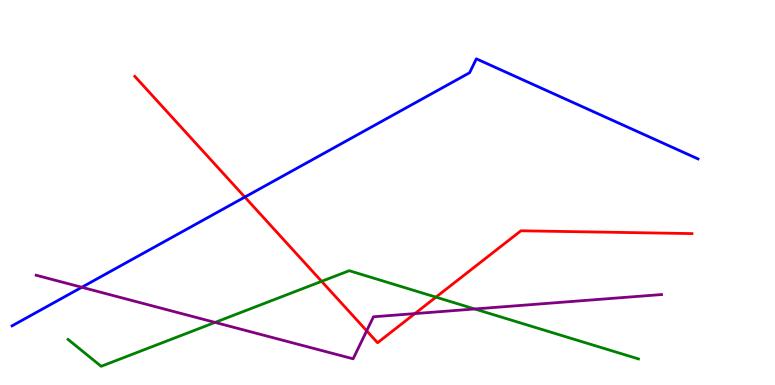[{'lines': ['blue', 'red'], 'intersections': [{'x': 3.16, 'y': 4.88}]}, {'lines': ['green', 'red'], 'intersections': [{'x': 4.15, 'y': 2.69}, {'x': 5.63, 'y': 2.28}]}, {'lines': ['purple', 'red'], 'intersections': [{'x': 4.73, 'y': 1.41}, {'x': 5.35, 'y': 1.85}]}, {'lines': ['blue', 'green'], 'intersections': []}, {'lines': ['blue', 'purple'], 'intersections': [{'x': 1.06, 'y': 2.54}]}, {'lines': ['green', 'purple'], 'intersections': [{'x': 2.77, 'y': 1.63}, {'x': 6.13, 'y': 1.97}]}]